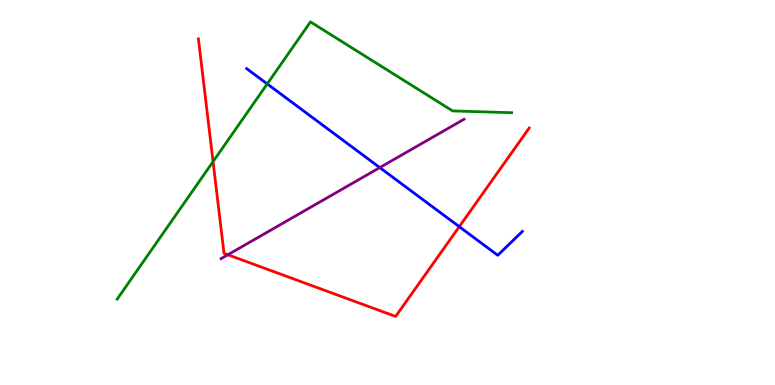[{'lines': ['blue', 'red'], 'intersections': [{'x': 5.93, 'y': 4.11}]}, {'lines': ['green', 'red'], 'intersections': [{'x': 2.75, 'y': 5.8}]}, {'lines': ['purple', 'red'], 'intersections': [{'x': 2.94, 'y': 3.38}]}, {'lines': ['blue', 'green'], 'intersections': [{'x': 3.45, 'y': 7.82}]}, {'lines': ['blue', 'purple'], 'intersections': [{'x': 4.9, 'y': 5.65}]}, {'lines': ['green', 'purple'], 'intersections': []}]